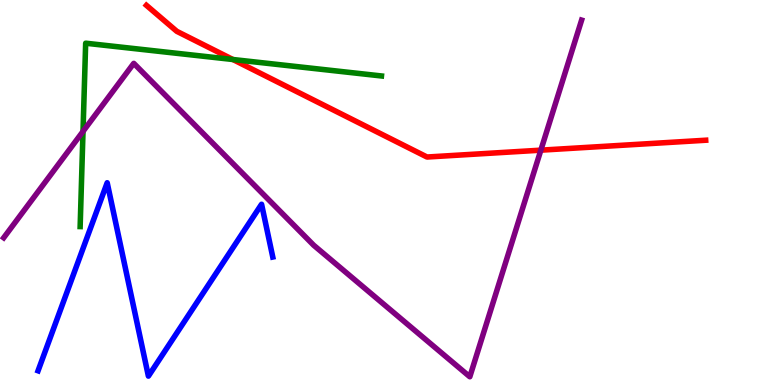[{'lines': ['blue', 'red'], 'intersections': []}, {'lines': ['green', 'red'], 'intersections': [{'x': 3.01, 'y': 8.45}]}, {'lines': ['purple', 'red'], 'intersections': [{'x': 6.98, 'y': 6.1}]}, {'lines': ['blue', 'green'], 'intersections': []}, {'lines': ['blue', 'purple'], 'intersections': []}, {'lines': ['green', 'purple'], 'intersections': [{'x': 1.07, 'y': 6.59}]}]